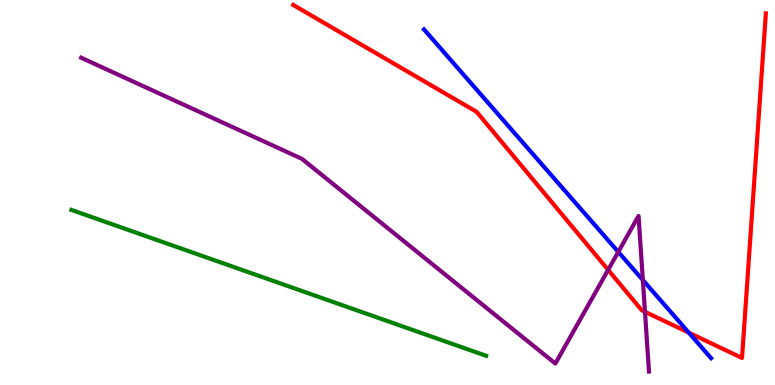[{'lines': ['blue', 'red'], 'intersections': [{'x': 8.89, 'y': 1.36}]}, {'lines': ['green', 'red'], 'intersections': []}, {'lines': ['purple', 'red'], 'intersections': [{'x': 7.85, 'y': 2.99}, {'x': 8.32, 'y': 1.9}]}, {'lines': ['blue', 'green'], 'intersections': []}, {'lines': ['blue', 'purple'], 'intersections': [{'x': 7.98, 'y': 3.46}, {'x': 8.29, 'y': 2.73}]}, {'lines': ['green', 'purple'], 'intersections': []}]